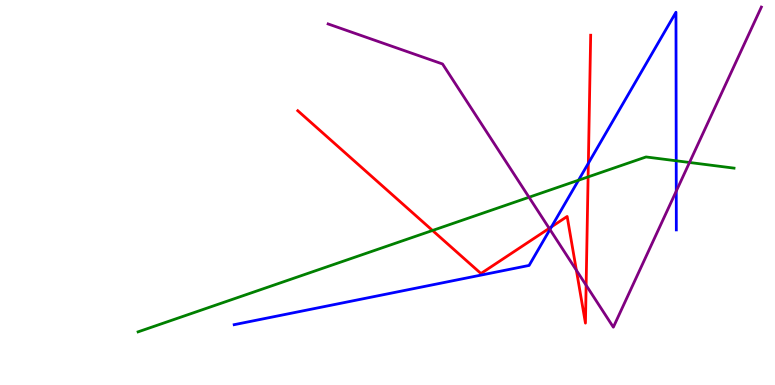[{'lines': ['blue', 'red'], 'intersections': [{'x': 7.12, 'y': 4.11}, {'x': 7.59, 'y': 5.76}]}, {'lines': ['green', 'red'], 'intersections': [{'x': 5.58, 'y': 4.01}, {'x': 7.59, 'y': 5.41}]}, {'lines': ['purple', 'red'], 'intersections': [{'x': 7.09, 'y': 4.07}, {'x': 7.44, 'y': 2.98}, {'x': 7.56, 'y': 2.59}]}, {'lines': ['blue', 'green'], 'intersections': [{'x': 7.47, 'y': 5.32}, {'x': 8.73, 'y': 5.82}]}, {'lines': ['blue', 'purple'], 'intersections': [{'x': 7.1, 'y': 4.04}, {'x': 8.73, 'y': 5.04}]}, {'lines': ['green', 'purple'], 'intersections': [{'x': 6.83, 'y': 4.88}, {'x': 8.9, 'y': 5.78}]}]